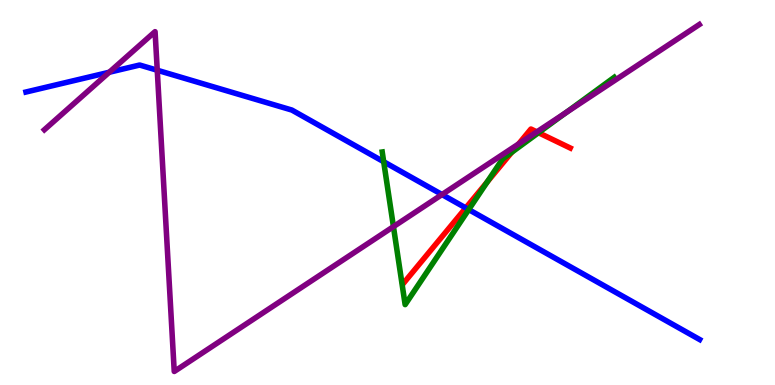[{'lines': ['blue', 'red'], 'intersections': [{'x': 6.01, 'y': 4.6}]}, {'lines': ['green', 'red'], 'intersections': [{'x': 6.29, 'y': 5.27}, {'x': 6.6, 'y': 6.04}, {'x': 6.95, 'y': 6.55}]}, {'lines': ['purple', 'red'], 'intersections': [{'x': 6.69, 'y': 6.26}, {'x': 6.93, 'y': 6.57}]}, {'lines': ['blue', 'green'], 'intersections': [{'x': 4.95, 'y': 5.8}, {'x': 6.05, 'y': 4.56}]}, {'lines': ['blue', 'purple'], 'intersections': [{'x': 1.41, 'y': 8.12}, {'x': 2.03, 'y': 8.18}, {'x': 5.7, 'y': 4.95}]}, {'lines': ['green', 'purple'], 'intersections': [{'x': 5.08, 'y': 4.11}, {'x': 7.3, 'y': 7.07}]}]